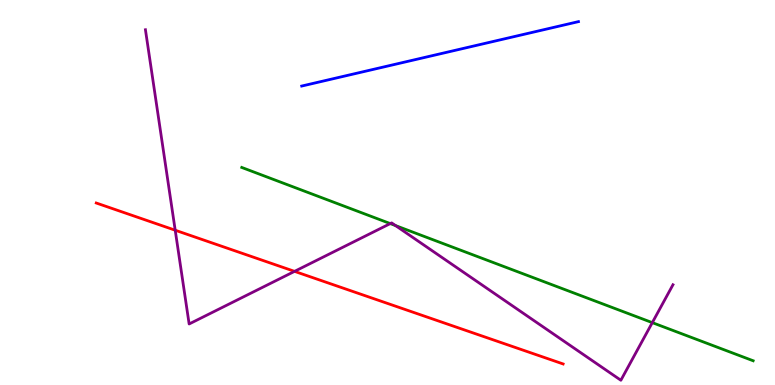[{'lines': ['blue', 'red'], 'intersections': []}, {'lines': ['green', 'red'], 'intersections': []}, {'lines': ['purple', 'red'], 'intersections': [{'x': 2.26, 'y': 4.02}, {'x': 3.8, 'y': 2.95}]}, {'lines': ['blue', 'green'], 'intersections': []}, {'lines': ['blue', 'purple'], 'intersections': []}, {'lines': ['green', 'purple'], 'intersections': [{'x': 5.04, 'y': 4.19}, {'x': 5.1, 'y': 4.14}, {'x': 8.42, 'y': 1.62}]}]